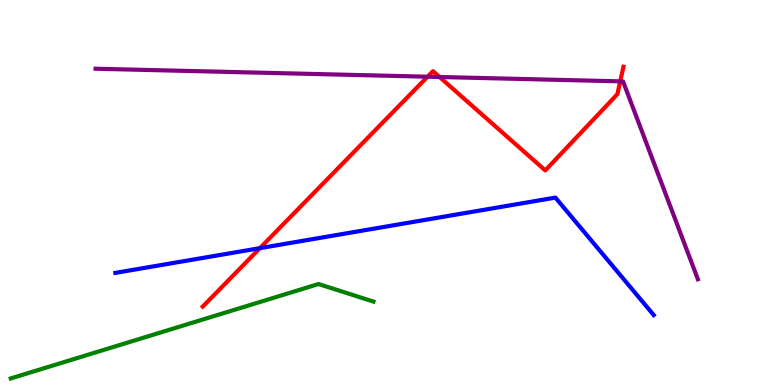[{'lines': ['blue', 'red'], 'intersections': [{'x': 3.35, 'y': 3.55}]}, {'lines': ['green', 'red'], 'intersections': []}, {'lines': ['purple', 'red'], 'intersections': [{'x': 5.52, 'y': 8.01}, {'x': 5.67, 'y': 8.0}, {'x': 8.0, 'y': 7.89}]}, {'lines': ['blue', 'green'], 'intersections': []}, {'lines': ['blue', 'purple'], 'intersections': []}, {'lines': ['green', 'purple'], 'intersections': []}]